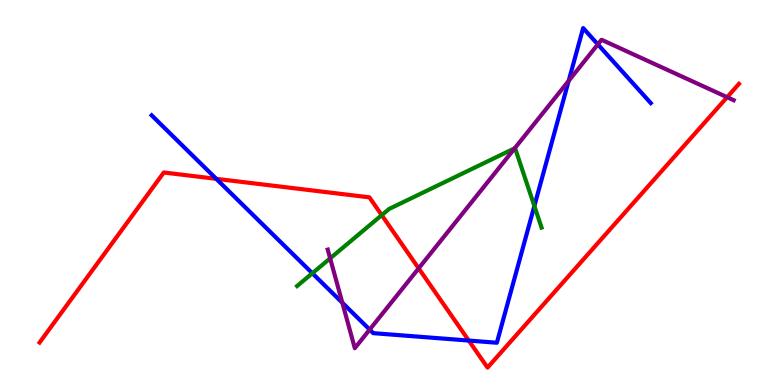[{'lines': ['blue', 'red'], 'intersections': [{'x': 2.79, 'y': 5.35}, {'x': 6.05, 'y': 1.15}]}, {'lines': ['green', 'red'], 'intersections': [{'x': 4.93, 'y': 4.41}]}, {'lines': ['purple', 'red'], 'intersections': [{'x': 5.4, 'y': 3.03}, {'x': 9.38, 'y': 7.48}]}, {'lines': ['blue', 'green'], 'intersections': [{'x': 4.03, 'y': 2.9}, {'x': 6.89, 'y': 4.65}]}, {'lines': ['blue', 'purple'], 'intersections': [{'x': 4.42, 'y': 2.14}, {'x': 4.77, 'y': 1.44}, {'x': 7.34, 'y': 7.9}, {'x': 7.71, 'y': 8.85}]}, {'lines': ['green', 'purple'], 'intersections': [{'x': 4.26, 'y': 3.29}, {'x': 6.64, 'y': 6.15}]}]